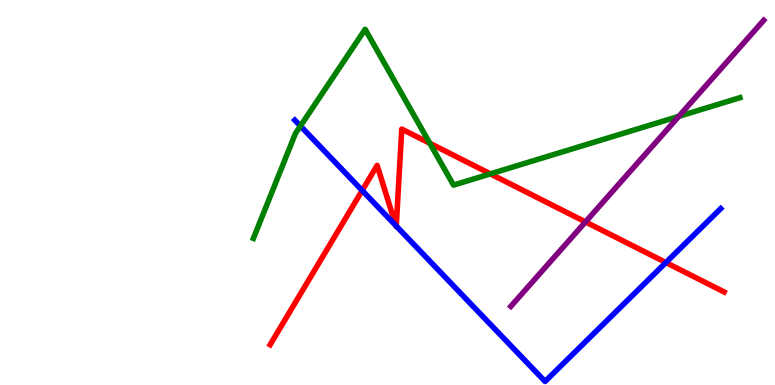[{'lines': ['blue', 'red'], 'intersections': [{'x': 4.67, 'y': 5.05}, {'x': 5.11, 'y': 4.14}, {'x': 5.11, 'y': 4.13}, {'x': 8.59, 'y': 3.18}]}, {'lines': ['green', 'red'], 'intersections': [{'x': 5.55, 'y': 6.28}, {'x': 6.33, 'y': 5.48}]}, {'lines': ['purple', 'red'], 'intersections': [{'x': 7.55, 'y': 4.24}]}, {'lines': ['blue', 'green'], 'intersections': [{'x': 3.88, 'y': 6.73}]}, {'lines': ['blue', 'purple'], 'intersections': []}, {'lines': ['green', 'purple'], 'intersections': [{'x': 8.76, 'y': 6.98}]}]